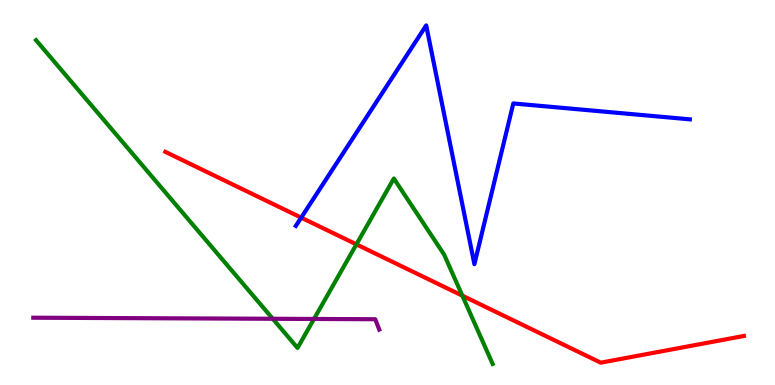[{'lines': ['blue', 'red'], 'intersections': [{'x': 3.89, 'y': 4.35}]}, {'lines': ['green', 'red'], 'intersections': [{'x': 4.6, 'y': 3.65}, {'x': 5.97, 'y': 2.32}]}, {'lines': ['purple', 'red'], 'intersections': []}, {'lines': ['blue', 'green'], 'intersections': []}, {'lines': ['blue', 'purple'], 'intersections': []}, {'lines': ['green', 'purple'], 'intersections': [{'x': 3.52, 'y': 1.72}, {'x': 4.05, 'y': 1.72}]}]